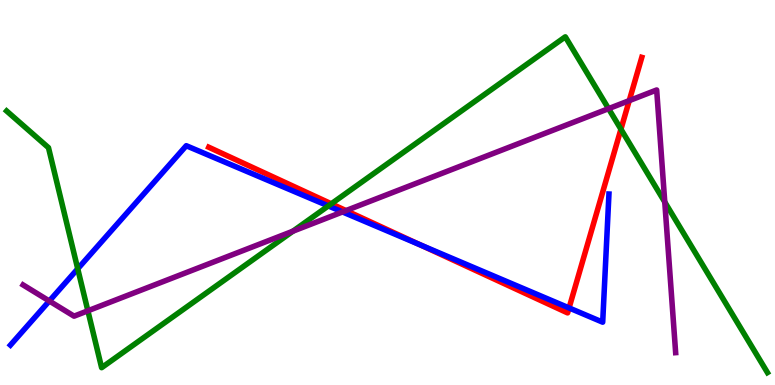[{'lines': ['blue', 'red'], 'intersections': [{'x': 5.42, 'y': 3.64}, {'x': 7.34, 'y': 2.0}]}, {'lines': ['green', 'red'], 'intersections': [{'x': 4.27, 'y': 4.71}, {'x': 8.01, 'y': 6.64}]}, {'lines': ['purple', 'red'], 'intersections': [{'x': 4.46, 'y': 4.53}, {'x': 8.12, 'y': 7.39}]}, {'lines': ['blue', 'green'], 'intersections': [{'x': 1.0, 'y': 3.02}, {'x': 4.24, 'y': 4.65}]}, {'lines': ['blue', 'purple'], 'intersections': [{'x': 0.636, 'y': 2.18}, {'x': 4.42, 'y': 4.5}]}, {'lines': ['green', 'purple'], 'intersections': [{'x': 1.13, 'y': 1.93}, {'x': 3.78, 'y': 3.99}, {'x': 7.85, 'y': 7.18}, {'x': 8.58, 'y': 4.75}]}]